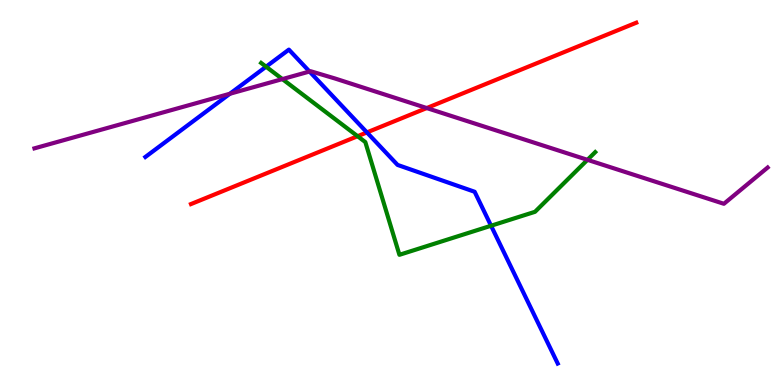[{'lines': ['blue', 'red'], 'intersections': [{'x': 4.73, 'y': 6.56}]}, {'lines': ['green', 'red'], 'intersections': [{'x': 4.61, 'y': 6.46}]}, {'lines': ['purple', 'red'], 'intersections': [{'x': 5.51, 'y': 7.19}]}, {'lines': ['blue', 'green'], 'intersections': [{'x': 3.43, 'y': 8.27}, {'x': 6.34, 'y': 4.14}]}, {'lines': ['blue', 'purple'], 'intersections': [{'x': 2.97, 'y': 7.56}, {'x': 3.99, 'y': 8.14}]}, {'lines': ['green', 'purple'], 'intersections': [{'x': 3.64, 'y': 7.95}, {'x': 7.58, 'y': 5.85}]}]